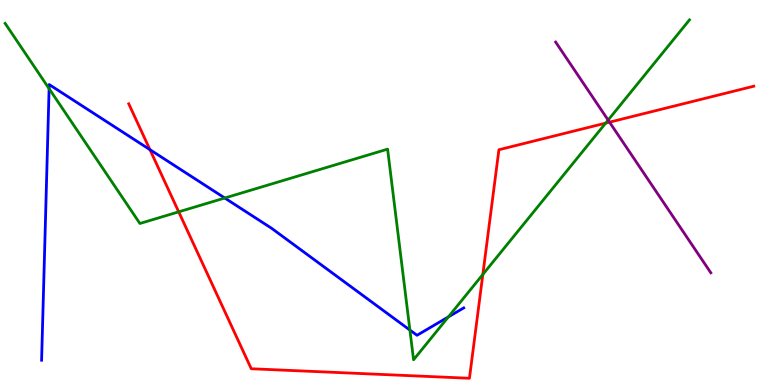[{'lines': ['blue', 'red'], 'intersections': [{'x': 1.93, 'y': 6.11}]}, {'lines': ['green', 'red'], 'intersections': [{'x': 2.31, 'y': 4.5}, {'x': 6.23, 'y': 2.87}, {'x': 7.81, 'y': 6.8}]}, {'lines': ['purple', 'red'], 'intersections': [{'x': 7.86, 'y': 6.83}]}, {'lines': ['blue', 'green'], 'intersections': [{'x': 0.633, 'y': 7.7}, {'x': 2.9, 'y': 4.86}, {'x': 5.29, 'y': 1.43}, {'x': 5.79, 'y': 1.77}]}, {'lines': ['blue', 'purple'], 'intersections': []}, {'lines': ['green', 'purple'], 'intersections': [{'x': 7.85, 'y': 6.88}]}]